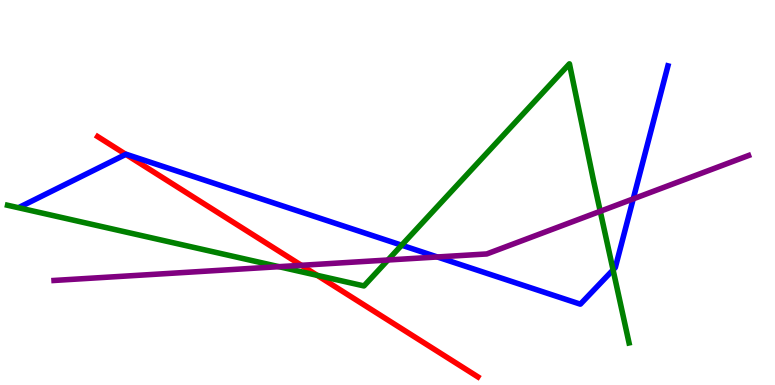[{'lines': ['blue', 'red'], 'intersections': [{'x': 1.62, 'y': 5.99}]}, {'lines': ['green', 'red'], 'intersections': [{'x': 4.09, 'y': 2.85}]}, {'lines': ['purple', 'red'], 'intersections': [{'x': 3.89, 'y': 3.11}]}, {'lines': ['blue', 'green'], 'intersections': [{'x': 5.18, 'y': 3.63}, {'x': 7.91, 'y': 2.99}]}, {'lines': ['blue', 'purple'], 'intersections': [{'x': 5.64, 'y': 3.33}, {'x': 8.17, 'y': 4.83}]}, {'lines': ['green', 'purple'], 'intersections': [{'x': 3.6, 'y': 3.07}, {'x': 5.01, 'y': 3.25}, {'x': 7.75, 'y': 4.51}]}]